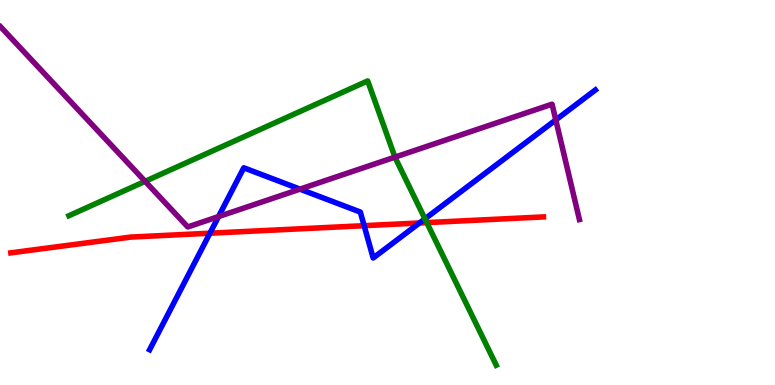[{'lines': ['blue', 'red'], 'intersections': [{'x': 2.71, 'y': 3.94}, {'x': 4.7, 'y': 4.14}, {'x': 5.41, 'y': 4.21}]}, {'lines': ['green', 'red'], 'intersections': [{'x': 5.51, 'y': 4.22}]}, {'lines': ['purple', 'red'], 'intersections': []}, {'lines': ['blue', 'green'], 'intersections': [{'x': 5.48, 'y': 4.32}]}, {'lines': ['blue', 'purple'], 'intersections': [{'x': 2.82, 'y': 4.37}, {'x': 3.87, 'y': 5.09}, {'x': 7.17, 'y': 6.89}]}, {'lines': ['green', 'purple'], 'intersections': [{'x': 1.87, 'y': 5.29}, {'x': 5.1, 'y': 5.92}]}]